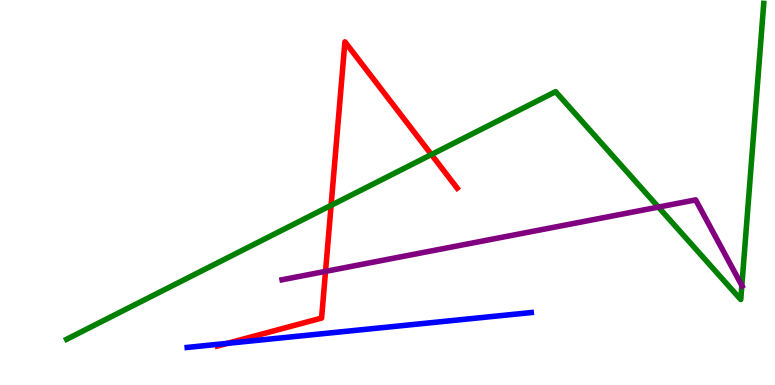[{'lines': ['blue', 'red'], 'intersections': [{'x': 2.93, 'y': 1.08}]}, {'lines': ['green', 'red'], 'intersections': [{'x': 4.27, 'y': 4.67}, {'x': 5.57, 'y': 5.99}]}, {'lines': ['purple', 'red'], 'intersections': [{'x': 4.2, 'y': 2.95}]}, {'lines': ['blue', 'green'], 'intersections': []}, {'lines': ['blue', 'purple'], 'intersections': []}, {'lines': ['green', 'purple'], 'intersections': [{'x': 8.5, 'y': 4.62}, {'x': 9.57, 'y': 2.58}]}]